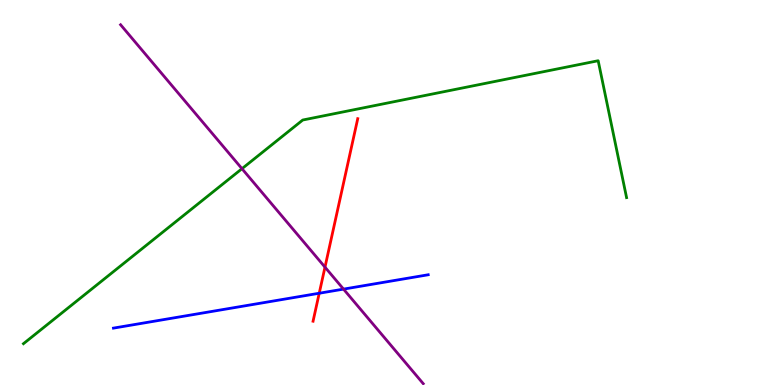[{'lines': ['blue', 'red'], 'intersections': [{'x': 4.12, 'y': 2.38}]}, {'lines': ['green', 'red'], 'intersections': []}, {'lines': ['purple', 'red'], 'intersections': [{'x': 4.19, 'y': 3.06}]}, {'lines': ['blue', 'green'], 'intersections': []}, {'lines': ['blue', 'purple'], 'intersections': [{'x': 4.43, 'y': 2.49}]}, {'lines': ['green', 'purple'], 'intersections': [{'x': 3.12, 'y': 5.62}]}]